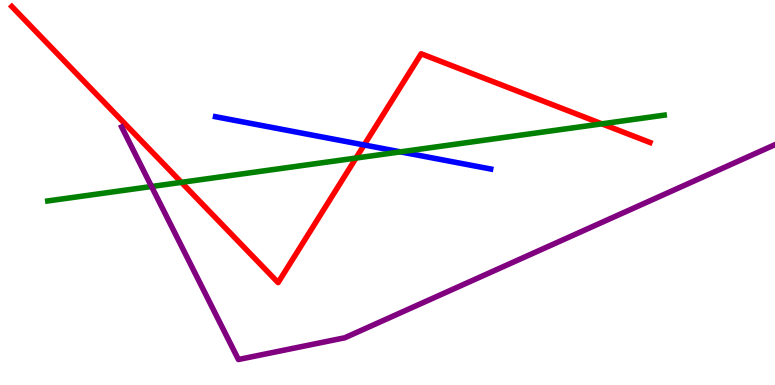[{'lines': ['blue', 'red'], 'intersections': [{'x': 4.7, 'y': 6.23}]}, {'lines': ['green', 'red'], 'intersections': [{'x': 2.34, 'y': 5.26}, {'x': 4.59, 'y': 5.89}, {'x': 7.77, 'y': 6.78}]}, {'lines': ['purple', 'red'], 'intersections': []}, {'lines': ['blue', 'green'], 'intersections': [{'x': 5.17, 'y': 6.06}]}, {'lines': ['blue', 'purple'], 'intersections': []}, {'lines': ['green', 'purple'], 'intersections': [{'x': 1.96, 'y': 5.16}]}]